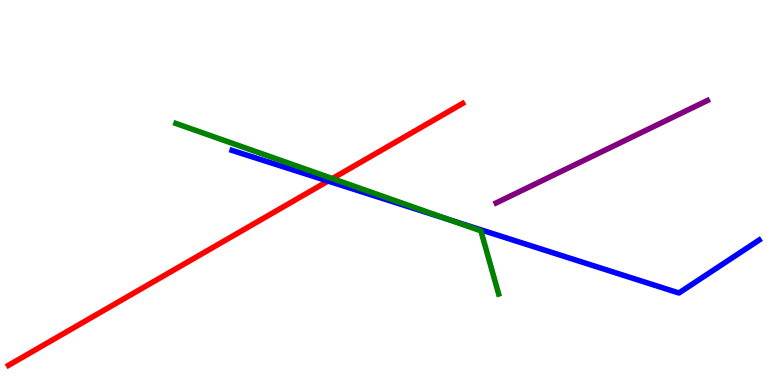[{'lines': ['blue', 'red'], 'intersections': [{'x': 4.23, 'y': 5.3}]}, {'lines': ['green', 'red'], 'intersections': [{'x': 4.29, 'y': 5.36}]}, {'lines': ['purple', 'red'], 'intersections': []}, {'lines': ['blue', 'green'], 'intersections': [{'x': 5.79, 'y': 4.29}]}, {'lines': ['blue', 'purple'], 'intersections': []}, {'lines': ['green', 'purple'], 'intersections': []}]